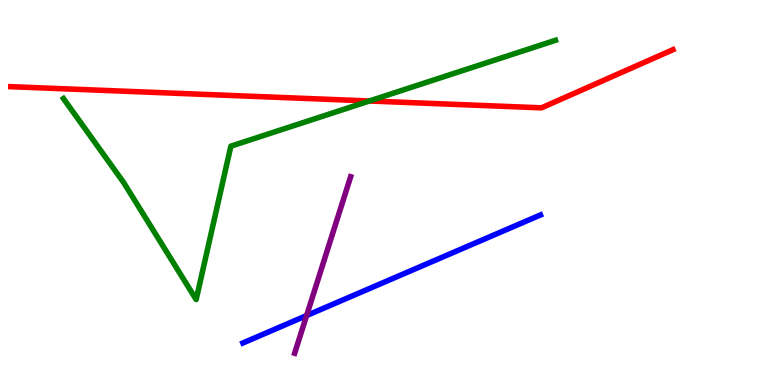[{'lines': ['blue', 'red'], 'intersections': []}, {'lines': ['green', 'red'], 'intersections': [{'x': 4.77, 'y': 7.38}]}, {'lines': ['purple', 'red'], 'intersections': []}, {'lines': ['blue', 'green'], 'intersections': []}, {'lines': ['blue', 'purple'], 'intersections': [{'x': 3.96, 'y': 1.8}]}, {'lines': ['green', 'purple'], 'intersections': []}]